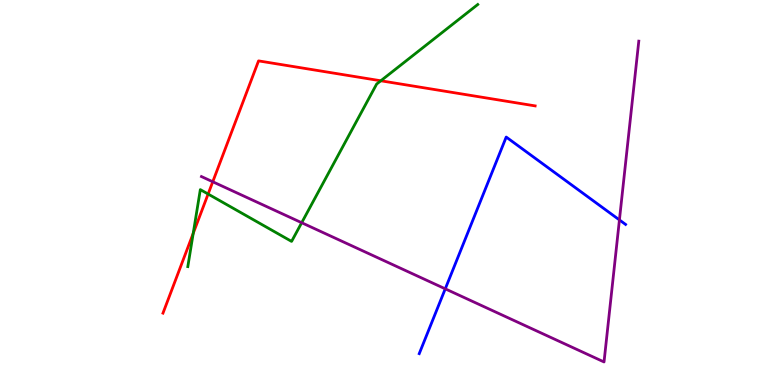[{'lines': ['blue', 'red'], 'intersections': []}, {'lines': ['green', 'red'], 'intersections': [{'x': 2.49, 'y': 3.94}, {'x': 2.69, 'y': 4.96}, {'x': 4.91, 'y': 7.9}]}, {'lines': ['purple', 'red'], 'intersections': [{'x': 2.75, 'y': 5.28}]}, {'lines': ['blue', 'green'], 'intersections': []}, {'lines': ['blue', 'purple'], 'intersections': [{'x': 5.75, 'y': 2.5}, {'x': 7.99, 'y': 4.29}]}, {'lines': ['green', 'purple'], 'intersections': [{'x': 3.89, 'y': 4.22}]}]